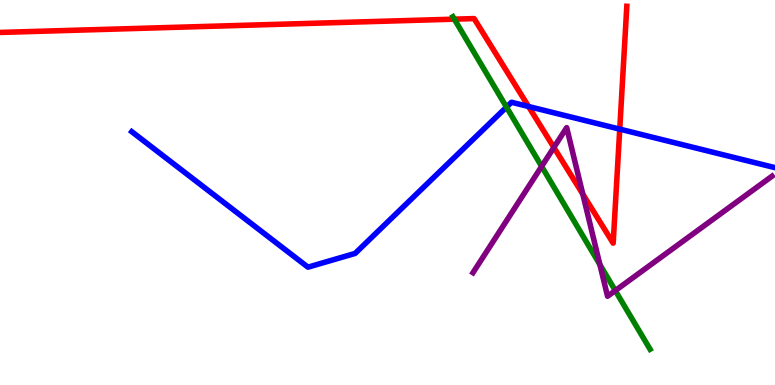[{'lines': ['blue', 'red'], 'intersections': [{'x': 6.82, 'y': 7.23}, {'x': 8.0, 'y': 6.65}]}, {'lines': ['green', 'red'], 'intersections': [{'x': 5.86, 'y': 9.5}]}, {'lines': ['purple', 'red'], 'intersections': [{'x': 7.15, 'y': 6.17}, {'x': 7.52, 'y': 4.96}]}, {'lines': ['blue', 'green'], 'intersections': [{'x': 6.54, 'y': 7.22}]}, {'lines': ['blue', 'purple'], 'intersections': []}, {'lines': ['green', 'purple'], 'intersections': [{'x': 6.99, 'y': 5.68}, {'x': 7.74, 'y': 3.13}, {'x': 7.94, 'y': 2.45}]}]